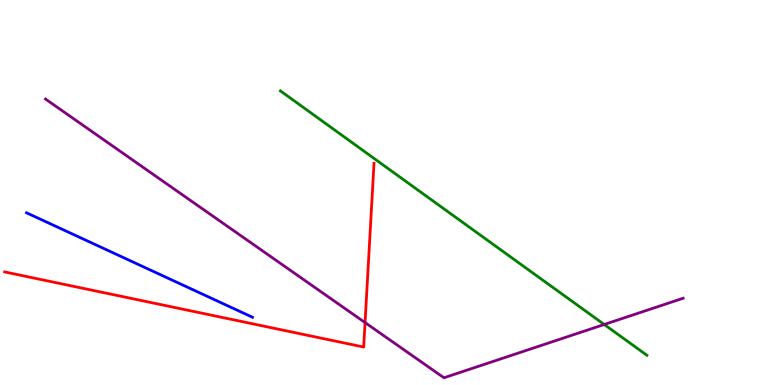[{'lines': ['blue', 'red'], 'intersections': []}, {'lines': ['green', 'red'], 'intersections': []}, {'lines': ['purple', 'red'], 'intersections': [{'x': 4.71, 'y': 1.62}]}, {'lines': ['blue', 'green'], 'intersections': []}, {'lines': ['blue', 'purple'], 'intersections': []}, {'lines': ['green', 'purple'], 'intersections': [{'x': 7.8, 'y': 1.57}]}]